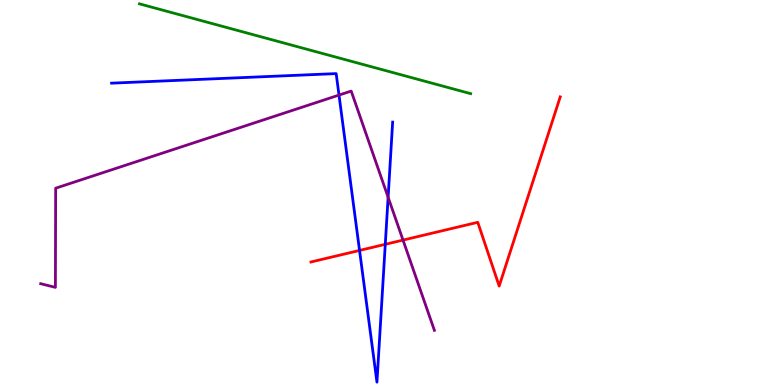[{'lines': ['blue', 'red'], 'intersections': [{'x': 4.64, 'y': 3.5}, {'x': 4.97, 'y': 3.65}]}, {'lines': ['green', 'red'], 'intersections': []}, {'lines': ['purple', 'red'], 'intersections': [{'x': 5.2, 'y': 3.76}]}, {'lines': ['blue', 'green'], 'intersections': []}, {'lines': ['blue', 'purple'], 'intersections': [{'x': 4.37, 'y': 7.53}, {'x': 5.01, 'y': 4.88}]}, {'lines': ['green', 'purple'], 'intersections': []}]